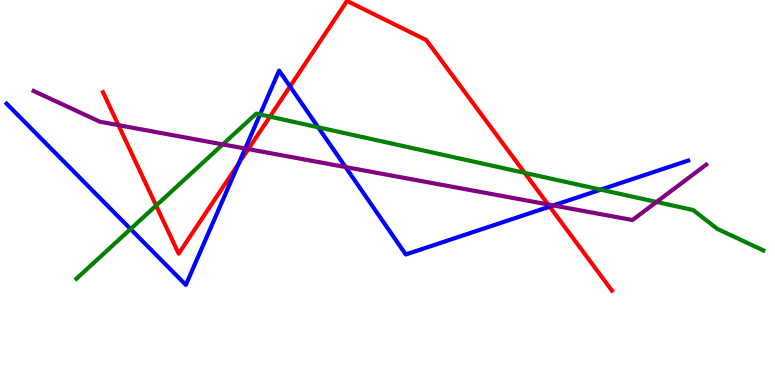[{'lines': ['blue', 'red'], 'intersections': [{'x': 3.08, 'y': 5.75}, {'x': 3.74, 'y': 7.75}, {'x': 7.09, 'y': 4.63}]}, {'lines': ['green', 'red'], 'intersections': [{'x': 2.01, 'y': 4.66}, {'x': 3.48, 'y': 6.97}, {'x': 6.77, 'y': 5.51}]}, {'lines': ['purple', 'red'], 'intersections': [{'x': 1.53, 'y': 6.75}, {'x': 3.2, 'y': 6.13}, {'x': 7.07, 'y': 4.69}]}, {'lines': ['blue', 'green'], 'intersections': [{'x': 1.68, 'y': 4.05}, {'x': 3.36, 'y': 7.03}, {'x': 4.11, 'y': 6.69}, {'x': 7.75, 'y': 5.07}]}, {'lines': ['blue', 'purple'], 'intersections': [{'x': 3.16, 'y': 6.14}, {'x': 4.46, 'y': 5.66}, {'x': 7.14, 'y': 4.66}]}, {'lines': ['green', 'purple'], 'intersections': [{'x': 2.87, 'y': 6.25}, {'x': 8.47, 'y': 4.75}]}]